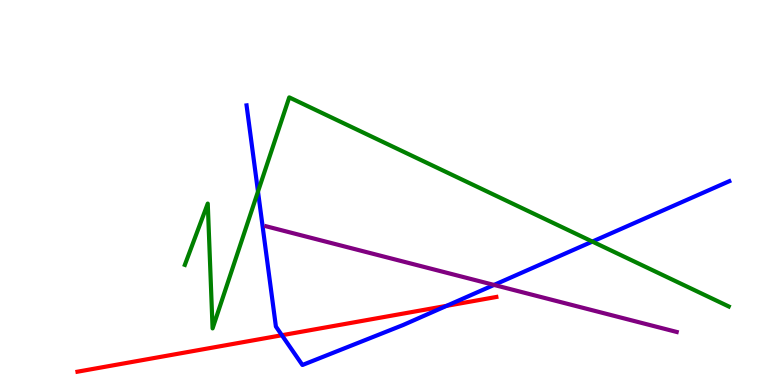[{'lines': ['blue', 'red'], 'intersections': [{'x': 3.64, 'y': 1.29}, {'x': 5.76, 'y': 2.06}]}, {'lines': ['green', 'red'], 'intersections': []}, {'lines': ['purple', 'red'], 'intersections': []}, {'lines': ['blue', 'green'], 'intersections': [{'x': 3.33, 'y': 5.02}, {'x': 7.64, 'y': 3.73}]}, {'lines': ['blue', 'purple'], 'intersections': [{'x': 6.37, 'y': 2.6}]}, {'lines': ['green', 'purple'], 'intersections': []}]